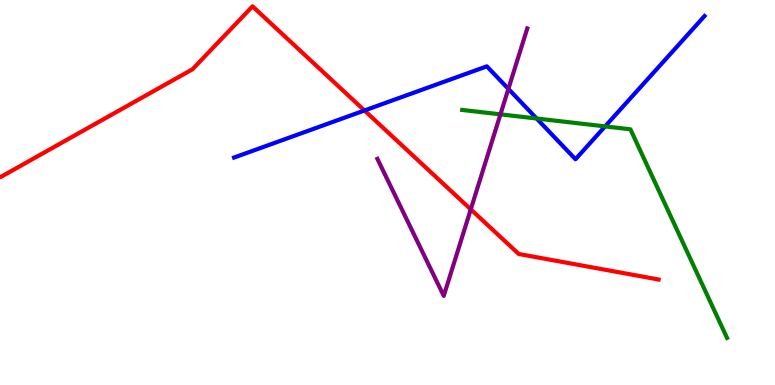[{'lines': ['blue', 'red'], 'intersections': [{'x': 4.7, 'y': 7.13}]}, {'lines': ['green', 'red'], 'intersections': []}, {'lines': ['purple', 'red'], 'intersections': [{'x': 6.07, 'y': 4.56}]}, {'lines': ['blue', 'green'], 'intersections': [{'x': 6.92, 'y': 6.92}, {'x': 7.81, 'y': 6.72}]}, {'lines': ['blue', 'purple'], 'intersections': [{'x': 6.56, 'y': 7.69}]}, {'lines': ['green', 'purple'], 'intersections': [{'x': 6.46, 'y': 7.03}]}]